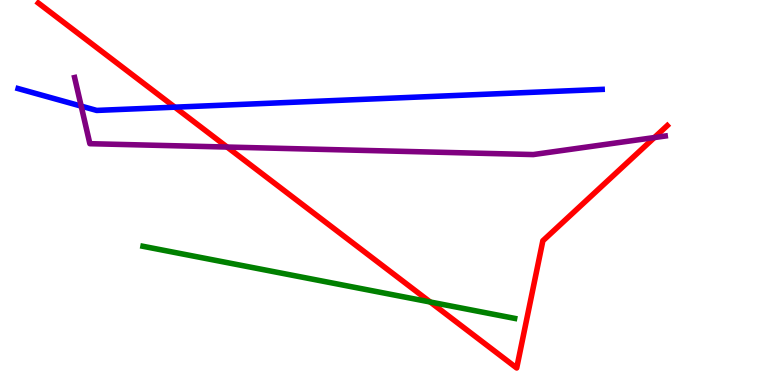[{'lines': ['blue', 'red'], 'intersections': [{'x': 2.26, 'y': 7.22}]}, {'lines': ['green', 'red'], 'intersections': [{'x': 5.55, 'y': 2.16}]}, {'lines': ['purple', 'red'], 'intersections': [{'x': 2.93, 'y': 6.18}, {'x': 8.44, 'y': 6.43}]}, {'lines': ['blue', 'green'], 'intersections': []}, {'lines': ['blue', 'purple'], 'intersections': [{'x': 1.05, 'y': 7.24}]}, {'lines': ['green', 'purple'], 'intersections': []}]